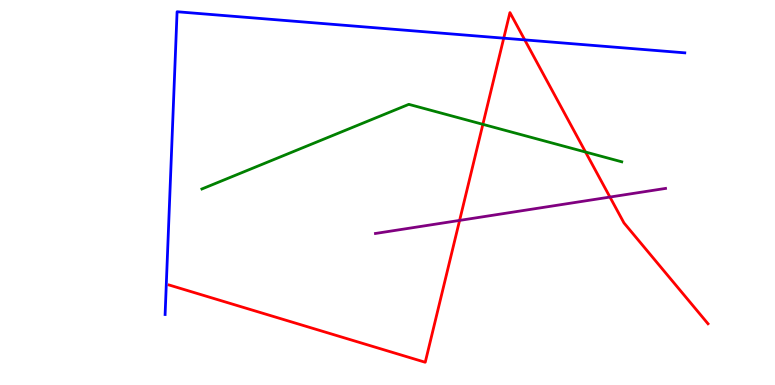[{'lines': ['blue', 'red'], 'intersections': [{'x': 6.5, 'y': 9.01}, {'x': 6.77, 'y': 8.96}]}, {'lines': ['green', 'red'], 'intersections': [{'x': 6.23, 'y': 6.77}, {'x': 7.56, 'y': 6.05}]}, {'lines': ['purple', 'red'], 'intersections': [{'x': 5.93, 'y': 4.28}, {'x': 7.87, 'y': 4.88}]}, {'lines': ['blue', 'green'], 'intersections': []}, {'lines': ['blue', 'purple'], 'intersections': []}, {'lines': ['green', 'purple'], 'intersections': []}]